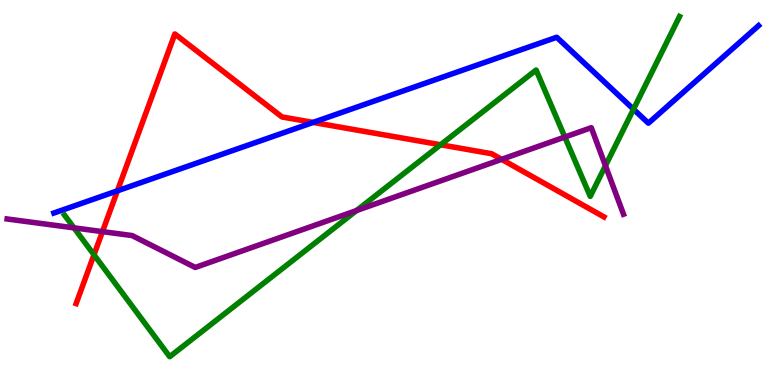[{'lines': ['blue', 'red'], 'intersections': [{'x': 1.52, 'y': 5.04}, {'x': 4.04, 'y': 6.82}]}, {'lines': ['green', 'red'], 'intersections': [{'x': 1.21, 'y': 3.38}, {'x': 5.68, 'y': 6.24}]}, {'lines': ['purple', 'red'], 'intersections': [{'x': 1.32, 'y': 3.98}, {'x': 6.47, 'y': 5.86}]}, {'lines': ['blue', 'green'], 'intersections': [{'x': 8.17, 'y': 7.16}]}, {'lines': ['blue', 'purple'], 'intersections': []}, {'lines': ['green', 'purple'], 'intersections': [{'x': 0.955, 'y': 4.08}, {'x': 4.6, 'y': 4.53}, {'x': 7.29, 'y': 6.44}, {'x': 7.81, 'y': 5.7}]}]